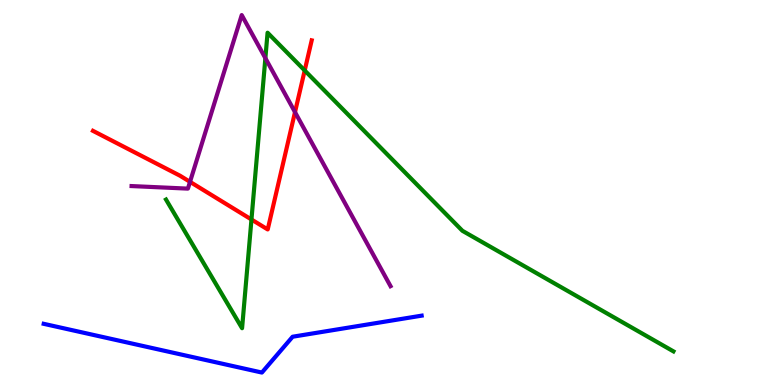[{'lines': ['blue', 'red'], 'intersections': []}, {'lines': ['green', 'red'], 'intersections': [{'x': 3.24, 'y': 4.3}, {'x': 3.93, 'y': 8.17}]}, {'lines': ['purple', 'red'], 'intersections': [{'x': 2.45, 'y': 5.28}, {'x': 3.81, 'y': 7.09}]}, {'lines': ['blue', 'green'], 'intersections': []}, {'lines': ['blue', 'purple'], 'intersections': []}, {'lines': ['green', 'purple'], 'intersections': [{'x': 3.42, 'y': 8.49}]}]